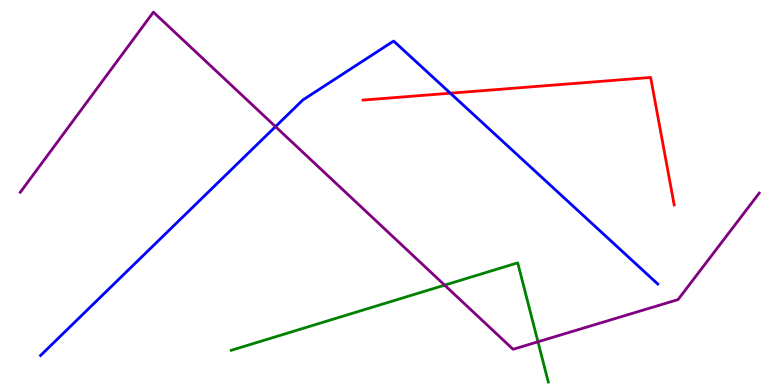[{'lines': ['blue', 'red'], 'intersections': [{'x': 5.81, 'y': 7.58}]}, {'lines': ['green', 'red'], 'intersections': []}, {'lines': ['purple', 'red'], 'intersections': []}, {'lines': ['blue', 'green'], 'intersections': []}, {'lines': ['blue', 'purple'], 'intersections': [{'x': 3.55, 'y': 6.71}]}, {'lines': ['green', 'purple'], 'intersections': [{'x': 5.74, 'y': 2.59}, {'x': 6.94, 'y': 1.12}]}]